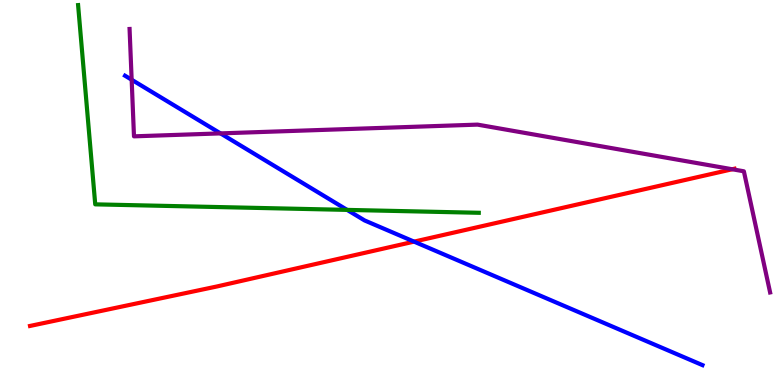[{'lines': ['blue', 'red'], 'intersections': [{'x': 5.34, 'y': 3.72}]}, {'lines': ['green', 'red'], 'intersections': []}, {'lines': ['purple', 'red'], 'intersections': [{'x': 9.45, 'y': 5.6}]}, {'lines': ['blue', 'green'], 'intersections': [{'x': 4.48, 'y': 4.55}]}, {'lines': ['blue', 'purple'], 'intersections': [{'x': 1.7, 'y': 7.93}, {'x': 2.85, 'y': 6.54}]}, {'lines': ['green', 'purple'], 'intersections': []}]